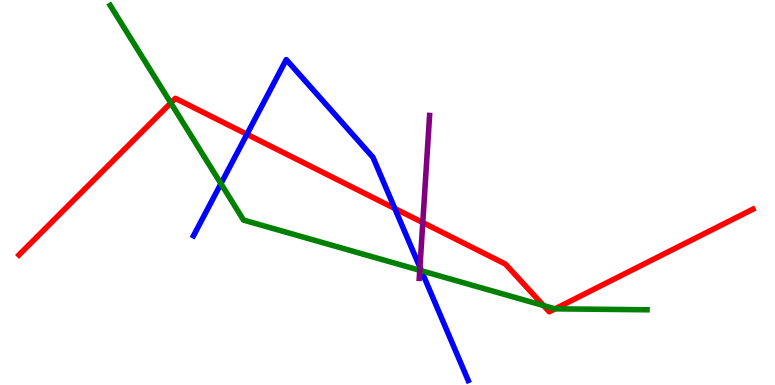[{'lines': ['blue', 'red'], 'intersections': [{'x': 3.19, 'y': 6.51}, {'x': 5.09, 'y': 4.58}]}, {'lines': ['green', 'red'], 'intersections': [{'x': 2.2, 'y': 7.33}, {'x': 7.01, 'y': 2.06}, {'x': 7.16, 'y': 1.98}]}, {'lines': ['purple', 'red'], 'intersections': [{'x': 5.46, 'y': 4.22}]}, {'lines': ['blue', 'green'], 'intersections': [{'x': 2.85, 'y': 5.23}, {'x': 5.44, 'y': 2.97}]}, {'lines': ['blue', 'purple'], 'intersections': [{'x': 5.42, 'y': 3.06}]}, {'lines': ['green', 'purple'], 'intersections': [{'x': 5.42, 'y': 2.98}]}]